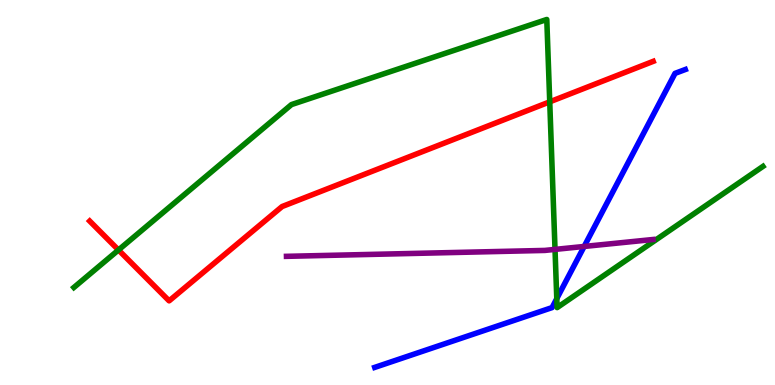[{'lines': ['blue', 'red'], 'intersections': []}, {'lines': ['green', 'red'], 'intersections': [{'x': 1.53, 'y': 3.51}, {'x': 7.09, 'y': 7.35}]}, {'lines': ['purple', 'red'], 'intersections': []}, {'lines': ['blue', 'green'], 'intersections': [{'x': 7.18, 'y': 2.24}]}, {'lines': ['blue', 'purple'], 'intersections': [{'x': 7.54, 'y': 3.6}]}, {'lines': ['green', 'purple'], 'intersections': [{'x': 7.16, 'y': 3.52}]}]